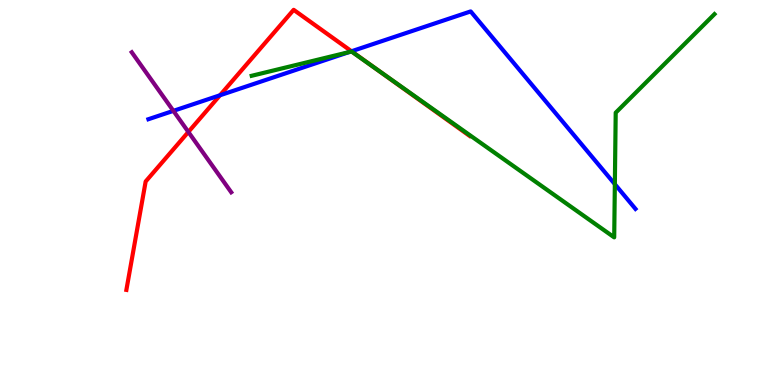[{'lines': ['blue', 'red'], 'intersections': [{'x': 2.84, 'y': 7.53}, {'x': 4.54, 'y': 8.67}]}, {'lines': ['green', 'red'], 'intersections': [{'x': 4.82, 'y': 8.26}]}, {'lines': ['purple', 'red'], 'intersections': [{'x': 2.43, 'y': 6.57}]}, {'lines': ['blue', 'green'], 'intersections': [{'x': 4.5, 'y': 8.65}, {'x': 7.93, 'y': 5.22}]}, {'lines': ['blue', 'purple'], 'intersections': [{'x': 2.24, 'y': 7.12}]}, {'lines': ['green', 'purple'], 'intersections': []}]